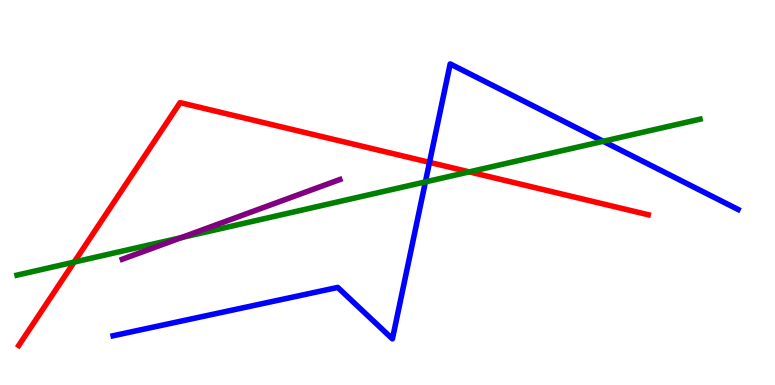[{'lines': ['blue', 'red'], 'intersections': [{'x': 5.54, 'y': 5.78}]}, {'lines': ['green', 'red'], 'intersections': [{'x': 0.957, 'y': 3.19}, {'x': 6.05, 'y': 5.54}]}, {'lines': ['purple', 'red'], 'intersections': []}, {'lines': ['blue', 'green'], 'intersections': [{'x': 5.49, 'y': 5.28}, {'x': 7.78, 'y': 6.33}]}, {'lines': ['blue', 'purple'], 'intersections': []}, {'lines': ['green', 'purple'], 'intersections': [{'x': 2.34, 'y': 3.83}]}]